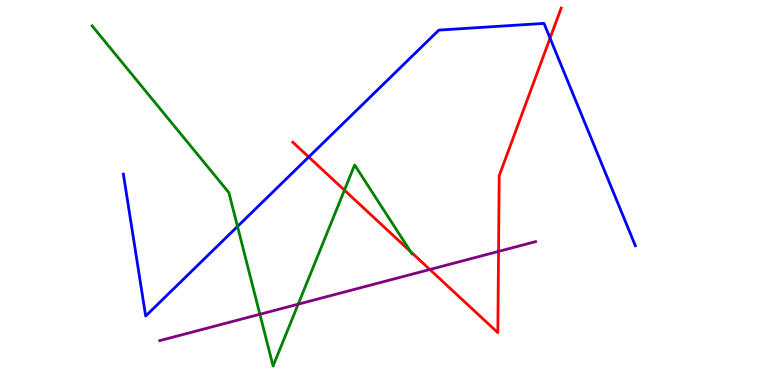[{'lines': ['blue', 'red'], 'intersections': [{'x': 3.98, 'y': 5.92}, {'x': 7.1, 'y': 9.01}]}, {'lines': ['green', 'red'], 'intersections': [{'x': 4.44, 'y': 5.06}, {'x': 5.3, 'y': 3.46}]}, {'lines': ['purple', 'red'], 'intersections': [{'x': 5.55, 'y': 3.0}, {'x': 6.43, 'y': 3.47}]}, {'lines': ['blue', 'green'], 'intersections': [{'x': 3.06, 'y': 4.12}]}, {'lines': ['blue', 'purple'], 'intersections': []}, {'lines': ['green', 'purple'], 'intersections': [{'x': 3.35, 'y': 1.84}, {'x': 3.85, 'y': 2.1}]}]